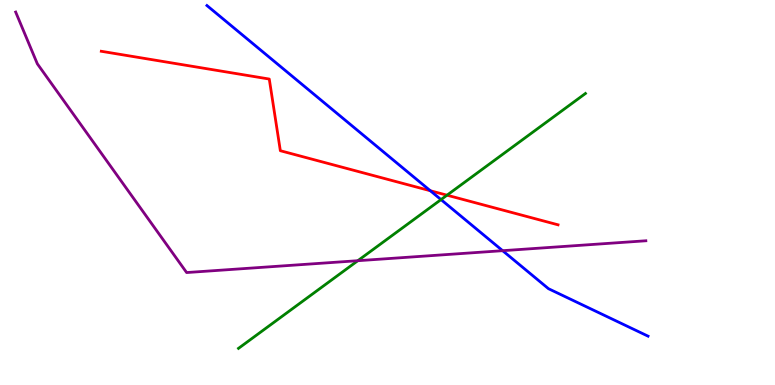[{'lines': ['blue', 'red'], 'intersections': [{'x': 5.55, 'y': 5.05}]}, {'lines': ['green', 'red'], 'intersections': [{'x': 5.77, 'y': 4.93}]}, {'lines': ['purple', 'red'], 'intersections': []}, {'lines': ['blue', 'green'], 'intersections': [{'x': 5.69, 'y': 4.82}]}, {'lines': ['blue', 'purple'], 'intersections': [{'x': 6.49, 'y': 3.49}]}, {'lines': ['green', 'purple'], 'intersections': [{'x': 4.62, 'y': 3.23}]}]